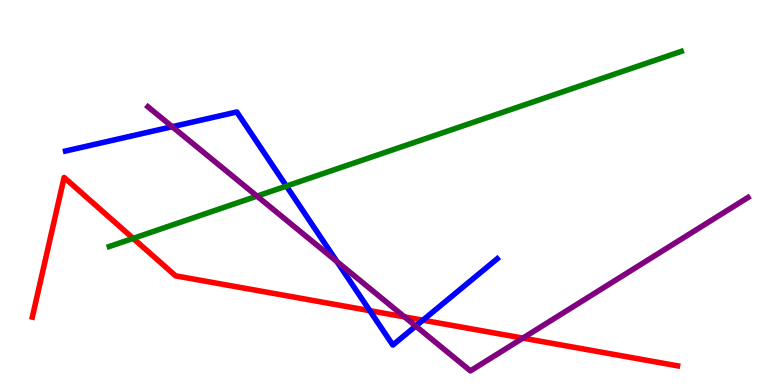[{'lines': ['blue', 'red'], 'intersections': [{'x': 4.77, 'y': 1.93}, {'x': 5.46, 'y': 1.68}]}, {'lines': ['green', 'red'], 'intersections': [{'x': 1.72, 'y': 3.81}]}, {'lines': ['purple', 'red'], 'intersections': [{'x': 5.22, 'y': 1.77}, {'x': 6.75, 'y': 1.22}]}, {'lines': ['blue', 'green'], 'intersections': [{'x': 3.7, 'y': 5.17}]}, {'lines': ['blue', 'purple'], 'intersections': [{'x': 2.22, 'y': 6.71}, {'x': 4.35, 'y': 3.21}, {'x': 5.36, 'y': 1.53}]}, {'lines': ['green', 'purple'], 'intersections': [{'x': 3.32, 'y': 4.91}]}]